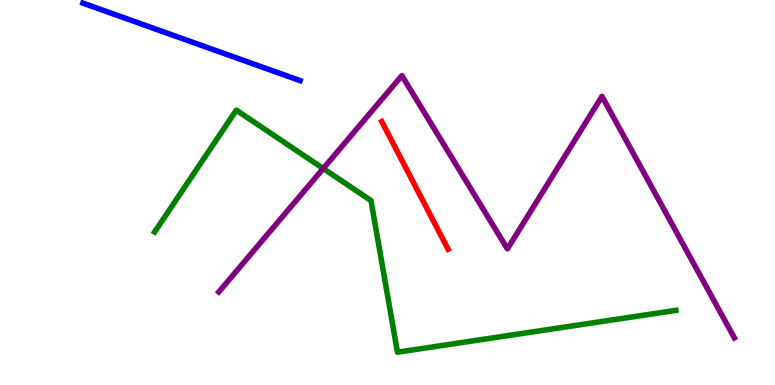[{'lines': ['blue', 'red'], 'intersections': []}, {'lines': ['green', 'red'], 'intersections': []}, {'lines': ['purple', 'red'], 'intersections': []}, {'lines': ['blue', 'green'], 'intersections': []}, {'lines': ['blue', 'purple'], 'intersections': []}, {'lines': ['green', 'purple'], 'intersections': [{'x': 4.17, 'y': 5.62}]}]